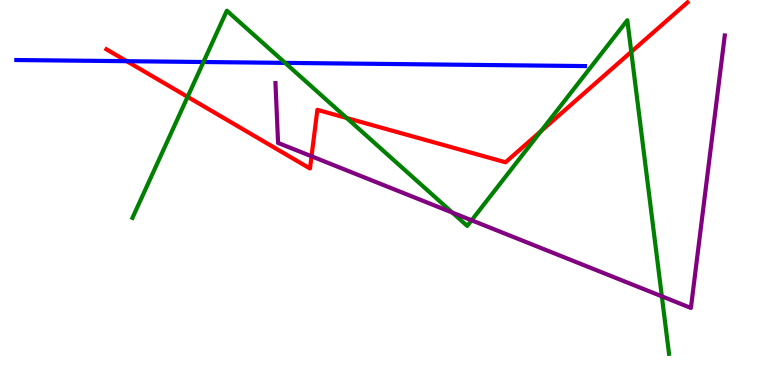[{'lines': ['blue', 'red'], 'intersections': [{'x': 1.64, 'y': 8.41}]}, {'lines': ['green', 'red'], 'intersections': [{'x': 2.42, 'y': 7.48}, {'x': 4.47, 'y': 6.93}, {'x': 6.98, 'y': 6.59}, {'x': 8.15, 'y': 8.65}]}, {'lines': ['purple', 'red'], 'intersections': [{'x': 4.02, 'y': 5.94}]}, {'lines': ['blue', 'green'], 'intersections': [{'x': 2.63, 'y': 8.39}, {'x': 3.68, 'y': 8.37}]}, {'lines': ['blue', 'purple'], 'intersections': []}, {'lines': ['green', 'purple'], 'intersections': [{'x': 5.84, 'y': 4.48}, {'x': 6.09, 'y': 4.28}, {'x': 8.54, 'y': 2.3}]}]